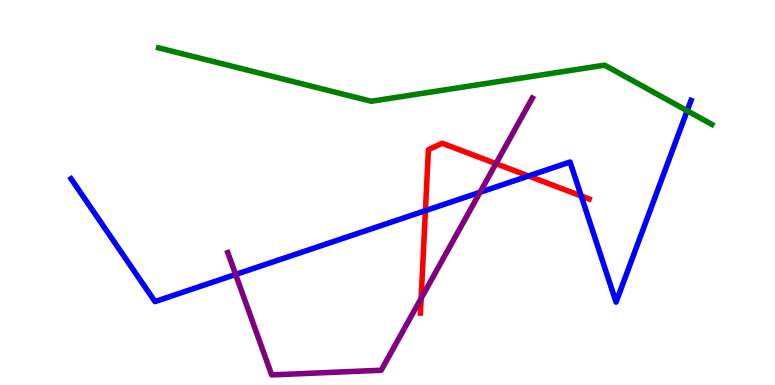[{'lines': ['blue', 'red'], 'intersections': [{'x': 5.49, 'y': 4.53}, {'x': 6.82, 'y': 5.43}, {'x': 7.5, 'y': 4.91}]}, {'lines': ['green', 'red'], 'intersections': []}, {'lines': ['purple', 'red'], 'intersections': [{'x': 5.43, 'y': 2.25}, {'x': 6.4, 'y': 5.75}]}, {'lines': ['blue', 'green'], 'intersections': [{'x': 8.87, 'y': 7.12}]}, {'lines': ['blue', 'purple'], 'intersections': [{'x': 3.04, 'y': 2.87}, {'x': 6.19, 'y': 5.01}]}, {'lines': ['green', 'purple'], 'intersections': []}]